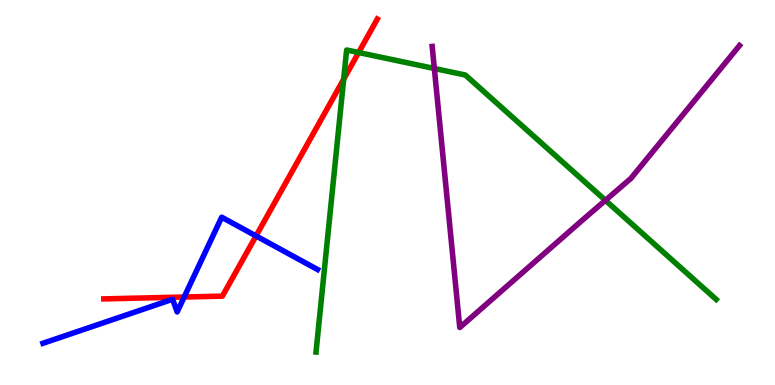[{'lines': ['blue', 'red'], 'intersections': [{'x': 2.38, 'y': 2.29}, {'x': 3.3, 'y': 3.87}]}, {'lines': ['green', 'red'], 'intersections': [{'x': 4.43, 'y': 7.94}, {'x': 4.63, 'y': 8.64}]}, {'lines': ['purple', 'red'], 'intersections': []}, {'lines': ['blue', 'green'], 'intersections': []}, {'lines': ['blue', 'purple'], 'intersections': []}, {'lines': ['green', 'purple'], 'intersections': [{'x': 5.6, 'y': 8.22}, {'x': 7.81, 'y': 4.8}]}]